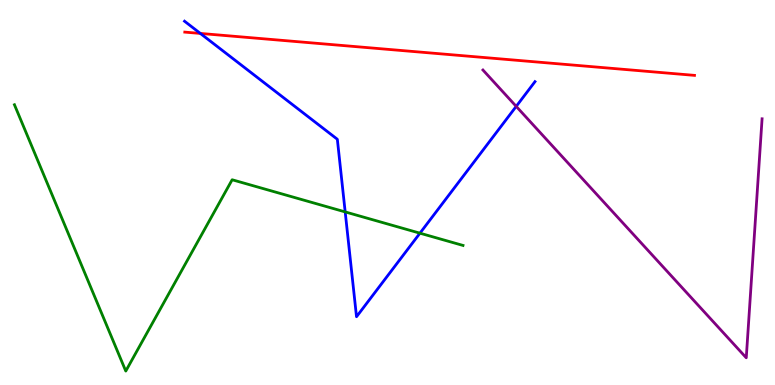[{'lines': ['blue', 'red'], 'intersections': [{'x': 2.59, 'y': 9.13}]}, {'lines': ['green', 'red'], 'intersections': []}, {'lines': ['purple', 'red'], 'intersections': []}, {'lines': ['blue', 'green'], 'intersections': [{'x': 4.45, 'y': 4.5}, {'x': 5.42, 'y': 3.94}]}, {'lines': ['blue', 'purple'], 'intersections': [{'x': 6.66, 'y': 7.24}]}, {'lines': ['green', 'purple'], 'intersections': []}]